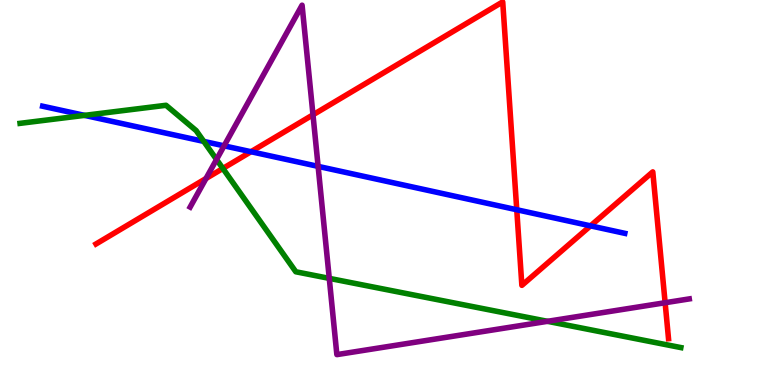[{'lines': ['blue', 'red'], 'intersections': [{'x': 3.24, 'y': 6.06}, {'x': 6.67, 'y': 4.55}, {'x': 7.62, 'y': 4.13}]}, {'lines': ['green', 'red'], 'intersections': [{'x': 2.88, 'y': 5.62}]}, {'lines': ['purple', 'red'], 'intersections': [{'x': 2.66, 'y': 5.36}, {'x': 4.04, 'y': 7.02}, {'x': 8.58, 'y': 2.14}]}, {'lines': ['blue', 'green'], 'intersections': [{'x': 1.09, 'y': 7.0}, {'x': 2.63, 'y': 6.33}]}, {'lines': ['blue', 'purple'], 'intersections': [{'x': 2.89, 'y': 6.21}, {'x': 4.1, 'y': 5.68}]}, {'lines': ['green', 'purple'], 'intersections': [{'x': 2.79, 'y': 5.86}, {'x': 4.25, 'y': 2.77}, {'x': 7.06, 'y': 1.65}]}]